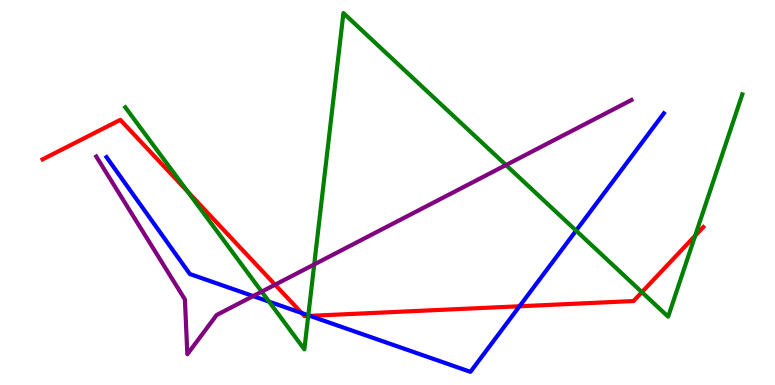[{'lines': ['blue', 'red'], 'intersections': [{'x': 3.89, 'y': 1.87}, {'x': 4.0, 'y': 1.8}, {'x': 6.7, 'y': 2.05}]}, {'lines': ['green', 'red'], 'intersections': [{'x': 2.42, 'y': 5.02}, {'x': 3.98, 'y': 1.79}, {'x': 8.28, 'y': 2.41}, {'x': 8.97, 'y': 3.88}]}, {'lines': ['purple', 'red'], 'intersections': [{'x': 3.55, 'y': 2.61}]}, {'lines': ['blue', 'green'], 'intersections': [{'x': 3.47, 'y': 2.17}, {'x': 3.98, 'y': 1.81}, {'x': 7.43, 'y': 4.01}]}, {'lines': ['blue', 'purple'], 'intersections': [{'x': 3.27, 'y': 2.31}]}, {'lines': ['green', 'purple'], 'intersections': [{'x': 3.38, 'y': 2.42}, {'x': 4.05, 'y': 3.13}, {'x': 6.53, 'y': 5.71}]}]